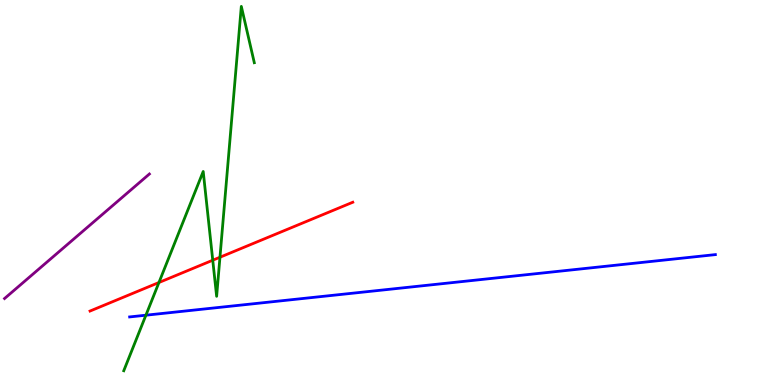[{'lines': ['blue', 'red'], 'intersections': []}, {'lines': ['green', 'red'], 'intersections': [{'x': 2.05, 'y': 2.66}, {'x': 2.75, 'y': 3.24}, {'x': 2.84, 'y': 3.32}]}, {'lines': ['purple', 'red'], 'intersections': []}, {'lines': ['blue', 'green'], 'intersections': [{'x': 1.88, 'y': 1.81}]}, {'lines': ['blue', 'purple'], 'intersections': []}, {'lines': ['green', 'purple'], 'intersections': []}]